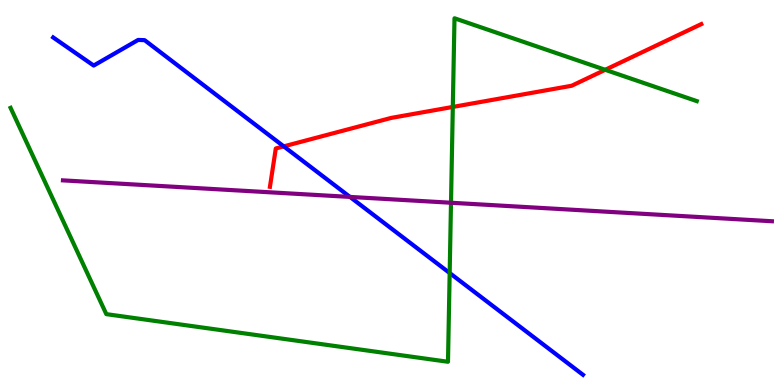[{'lines': ['blue', 'red'], 'intersections': [{'x': 3.66, 'y': 6.2}]}, {'lines': ['green', 'red'], 'intersections': [{'x': 5.84, 'y': 7.22}, {'x': 7.81, 'y': 8.19}]}, {'lines': ['purple', 'red'], 'intersections': []}, {'lines': ['blue', 'green'], 'intersections': [{'x': 5.8, 'y': 2.91}]}, {'lines': ['blue', 'purple'], 'intersections': [{'x': 4.52, 'y': 4.89}]}, {'lines': ['green', 'purple'], 'intersections': [{'x': 5.82, 'y': 4.73}]}]